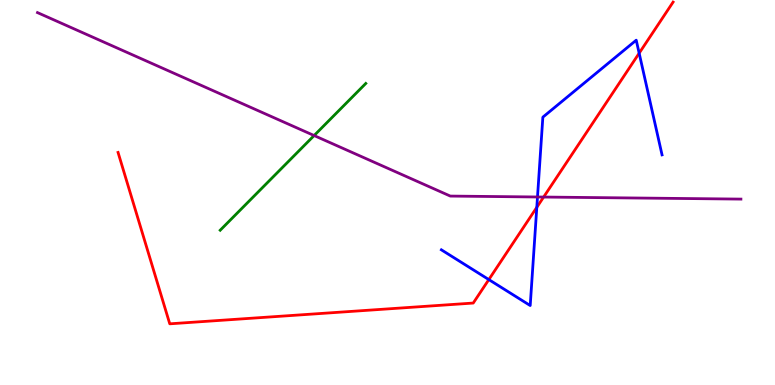[{'lines': ['blue', 'red'], 'intersections': [{'x': 6.31, 'y': 2.74}, {'x': 6.93, 'y': 4.61}, {'x': 8.25, 'y': 8.62}]}, {'lines': ['green', 'red'], 'intersections': []}, {'lines': ['purple', 'red'], 'intersections': [{'x': 7.01, 'y': 4.88}]}, {'lines': ['blue', 'green'], 'intersections': []}, {'lines': ['blue', 'purple'], 'intersections': [{'x': 6.94, 'y': 4.88}]}, {'lines': ['green', 'purple'], 'intersections': [{'x': 4.05, 'y': 6.48}]}]